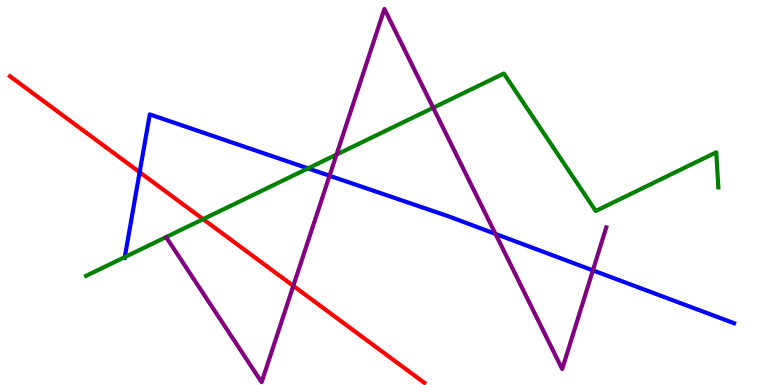[{'lines': ['blue', 'red'], 'intersections': [{'x': 1.8, 'y': 5.53}]}, {'lines': ['green', 'red'], 'intersections': [{'x': 2.62, 'y': 4.31}]}, {'lines': ['purple', 'red'], 'intersections': [{'x': 3.78, 'y': 2.57}]}, {'lines': ['blue', 'green'], 'intersections': [{'x': 1.61, 'y': 3.32}, {'x': 3.97, 'y': 5.63}]}, {'lines': ['blue', 'purple'], 'intersections': [{'x': 4.25, 'y': 5.44}, {'x': 6.39, 'y': 3.92}, {'x': 7.65, 'y': 2.98}]}, {'lines': ['green', 'purple'], 'intersections': [{'x': 4.34, 'y': 5.98}, {'x': 5.59, 'y': 7.2}]}]